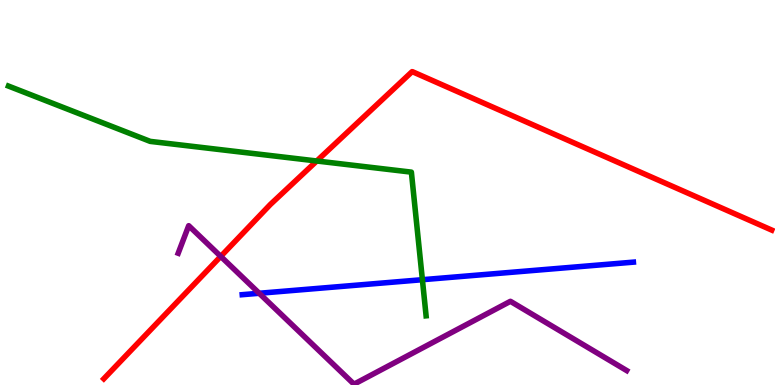[{'lines': ['blue', 'red'], 'intersections': []}, {'lines': ['green', 'red'], 'intersections': [{'x': 4.09, 'y': 5.82}]}, {'lines': ['purple', 'red'], 'intersections': [{'x': 2.85, 'y': 3.34}]}, {'lines': ['blue', 'green'], 'intersections': [{'x': 5.45, 'y': 2.74}]}, {'lines': ['blue', 'purple'], 'intersections': [{'x': 3.34, 'y': 2.38}]}, {'lines': ['green', 'purple'], 'intersections': []}]